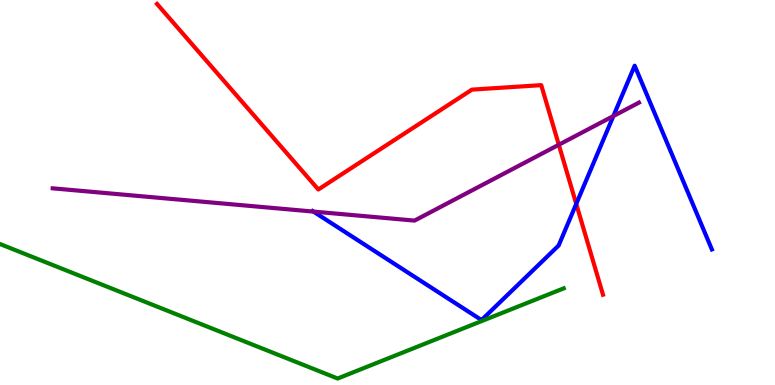[{'lines': ['blue', 'red'], 'intersections': [{'x': 7.44, 'y': 4.7}]}, {'lines': ['green', 'red'], 'intersections': []}, {'lines': ['purple', 'red'], 'intersections': [{'x': 7.21, 'y': 6.24}]}, {'lines': ['blue', 'green'], 'intersections': []}, {'lines': ['blue', 'purple'], 'intersections': [{'x': 4.04, 'y': 4.5}, {'x': 7.91, 'y': 6.99}]}, {'lines': ['green', 'purple'], 'intersections': []}]